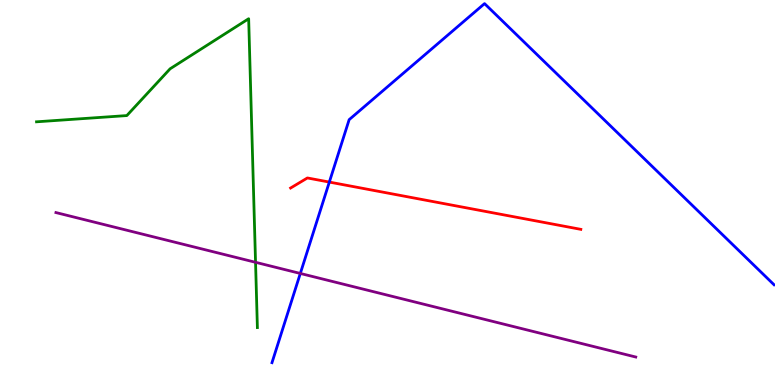[{'lines': ['blue', 'red'], 'intersections': [{'x': 4.25, 'y': 5.27}]}, {'lines': ['green', 'red'], 'intersections': []}, {'lines': ['purple', 'red'], 'intersections': []}, {'lines': ['blue', 'green'], 'intersections': []}, {'lines': ['blue', 'purple'], 'intersections': [{'x': 3.88, 'y': 2.9}]}, {'lines': ['green', 'purple'], 'intersections': [{'x': 3.3, 'y': 3.19}]}]